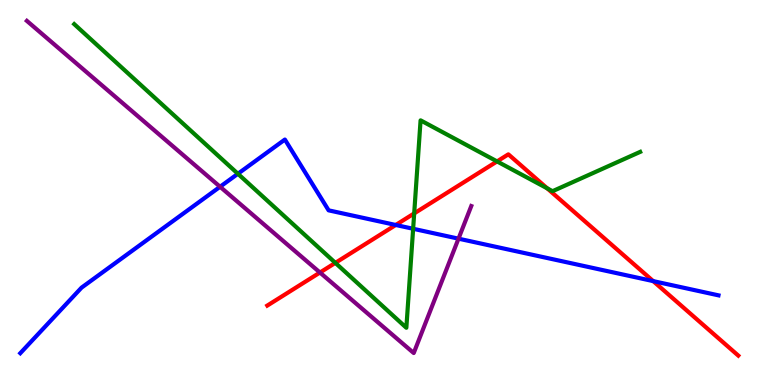[{'lines': ['blue', 'red'], 'intersections': [{'x': 5.11, 'y': 4.16}, {'x': 8.43, 'y': 2.7}]}, {'lines': ['green', 'red'], 'intersections': [{'x': 4.33, 'y': 3.17}, {'x': 5.34, 'y': 4.46}, {'x': 6.41, 'y': 5.81}, {'x': 7.06, 'y': 5.11}]}, {'lines': ['purple', 'red'], 'intersections': [{'x': 4.13, 'y': 2.92}]}, {'lines': ['blue', 'green'], 'intersections': [{'x': 3.07, 'y': 5.49}, {'x': 5.33, 'y': 4.06}]}, {'lines': ['blue', 'purple'], 'intersections': [{'x': 2.84, 'y': 5.15}, {'x': 5.92, 'y': 3.8}]}, {'lines': ['green', 'purple'], 'intersections': []}]